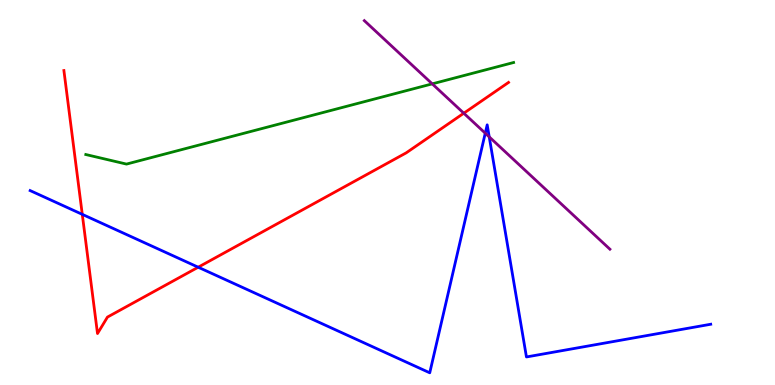[{'lines': ['blue', 'red'], 'intersections': [{'x': 1.06, 'y': 4.43}, {'x': 2.56, 'y': 3.06}]}, {'lines': ['green', 'red'], 'intersections': []}, {'lines': ['purple', 'red'], 'intersections': [{'x': 5.98, 'y': 7.06}]}, {'lines': ['blue', 'green'], 'intersections': []}, {'lines': ['blue', 'purple'], 'intersections': [{'x': 6.26, 'y': 6.54}, {'x': 6.31, 'y': 6.44}]}, {'lines': ['green', 'purple'], 'intersections': [{'x': 5.58, 'y': 7.82}]}]